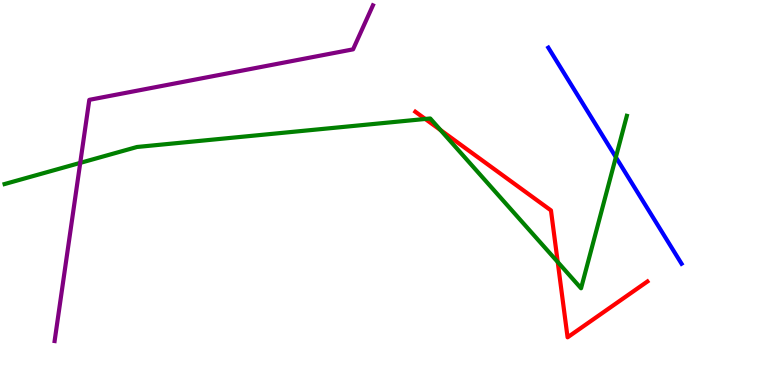[{'lines': ['blue', 'red'], 'intersections': []}, {'lines': ['green', 'red'], 'intersections': [{'x': 5.49, 'y': 6.91}, {'x': 5.68, 'y': 6.62}, {'x': 7.2, 'y': 3.19}]}, {'lines': ['purple', 'red'], 'intersections': []}, {'lines': ['blue', 'green'], 'intersections': [{'x': 7.95, 'y': 5.92}]}, {'lines': ['blue', 'purple'], 'intersections': []}, {'lines': ['green', 'purple'], 'intersections': [{'x': 1.04, 'y': 5.77}]}]